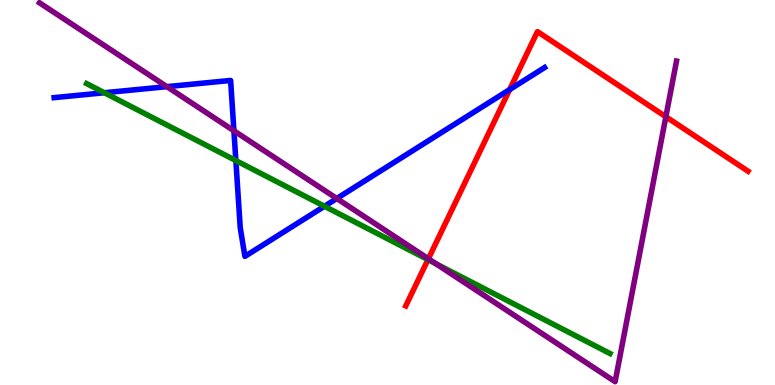[{'lines': ['blue', 'red'], 'intersections': [{'x': 6.58, 'y': 7.67}]}, {'lines': ['green', 'red'], 'intersections': [{'x': 5.52, 'y': 3.26}]}, {'lines': ['purple', 'red'], 'intersections': [{'x': 5.53, 'y': 3.28}, {'x': 8.59, 'y': 6.97}]}, {'lines': ['blue', 'green'], 'intersections': [{'x': 1.35, 'y': 7.59}, {'x': 3.04, 'y': 5.83}, {'x': 4.19, 'y': 4.64}]}, {'lines': ['blue', 'purple'], 'intersections': [{'x': 2.15, 'y': 7.75}, {'x': 3.02, 'y': 6.6}, {'x': 4.35, 'y': 4.84}]}, {'lines': ['green', 'purple'], 'intersections': [{'x': 5.62, 'y': 3.15}]}]